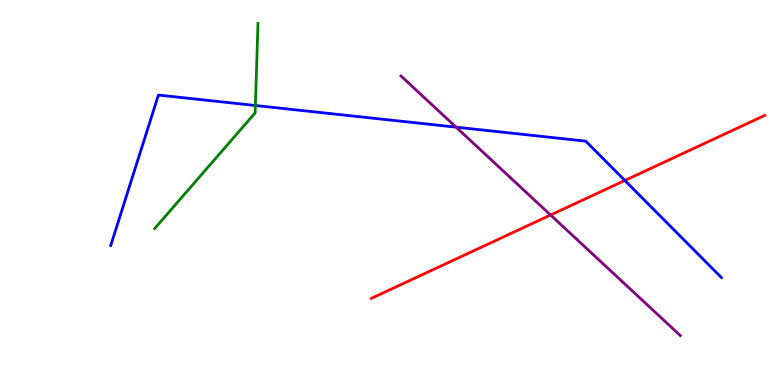[{'lines': ['blue', 'red'], 'intersections': [{'x': 8.06, 'y': 5.31}]}, {'lines': ['green', 'red'], 'intersections': []}, {'lines': ['purple', 'red'], 'intersections': [{'x': 7.1, 'y': 4.42}]}, {'lines': ['blue', 'green'], 'intersections': [{'x': 3.3, 'y': 7.26}]}, {'lines': ['blue', 'purple'], 'intersections': [{'x': 5.88, 'y': 6.7}]}, {'lines': ['green', 'purple'], 'intersections': []}]